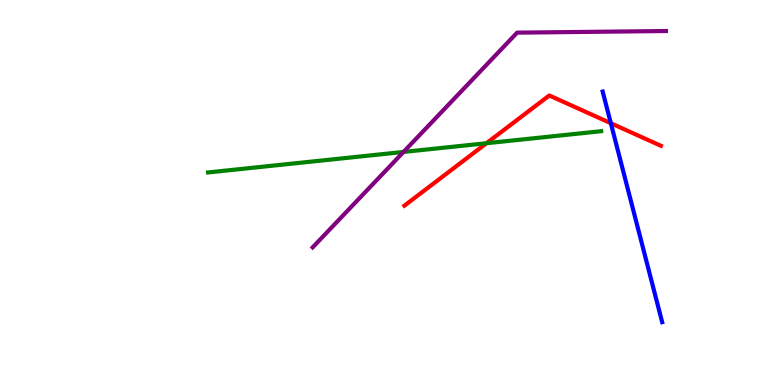[{'lines': ['blue', 'red'], 'intersections': [{'x': 7.88, 'y': 6.8}]}, {'lines': ['green', 'red'], 'intersections': [{'x': 6.28, 'y': 6.28}]}, {'lines': ['purple', 'red'], 'intersections': []}, {'lines': ['blue', 'green'], 'intersections': []}, {'lines': ['blue', 'purple'], 'intersections': []}, {'lines': ['green', 'purple'], 'intersections': [{'x': 5.21, 'y': 6.05}]}]